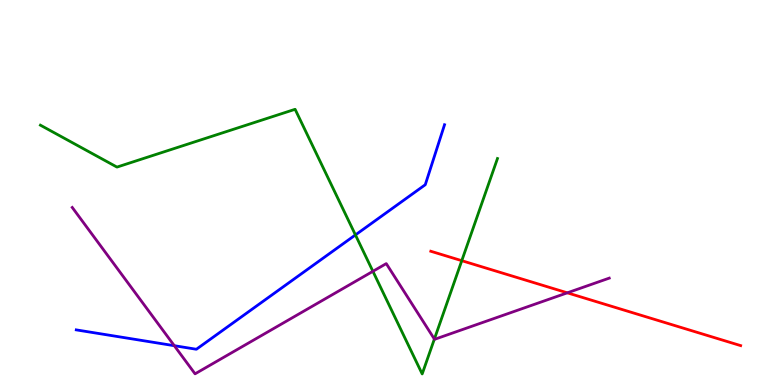[{'lines': ['blue', 'red'], 'intersections': []}, {'lines': ['green', 'red'], 'intersections': [{'x': 5.96, 'y': 3.23}]}, {'lines': ['purple', 'red'], 'intersections': [{'x': 7.32, 'y': 2.39}]}, {'lines': ['blue', 'green'], 'intersections': [{'x': 4.59, 'y': 3.9}]}, {'lines': ['blue', 'purple'], 'intersections': [{'x': 2.25, 'y': 1.02}]}, {'lines': ['green', 'purple'], 'intersections': [{'x': 4.81, 'y': 2.95}, {'x': 5.6, 'y': 1.19}]}]